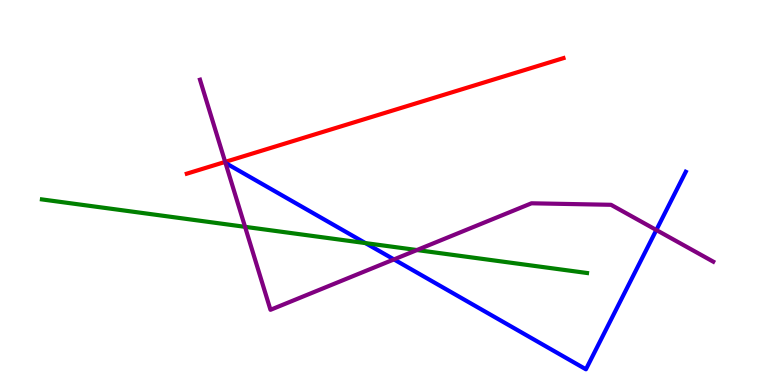[{'lines': ['blue', 'red'], 'intersections': []}, {'lines': ['green', 'red'], 'intersections': []}, {'lines': ['purple', 'red'], 'intersections': [{'x': 2.91, 'y': 5.79}]}, {'lines': ['blue', 'green'], 'intersections': [{'x': 4.72, 'y': 3.69}]}, {'lines': ['blue', 'purple'], 'intersections': [{'x': 5.08, 'y': 3.26}, {'x': 8.47, 'y': 4.03}]}, {'lines': ['green', 'purple'], 'intersections': [{'x': 3.16, 'y': 4.11}, {'x': 5.38, 'y': 3.51}]}]